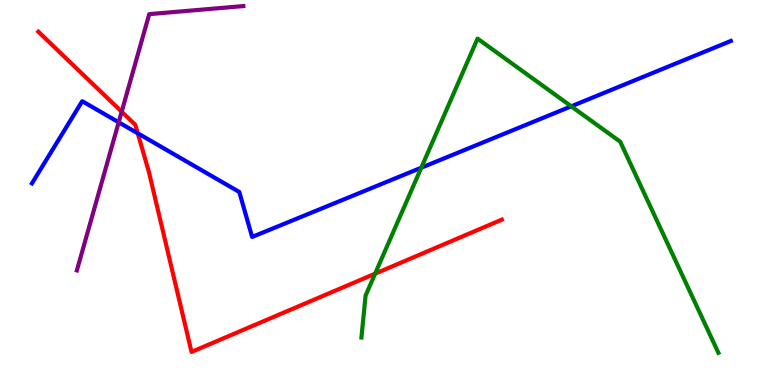[{'lines': ['blue', 'red'], 'intersections': [{'x': 1.78, 'y': 6.54}]}, {'lines': ['green', 'red'], 'intersections': [{'x': 4.84, 'y': 2.89}]}, {'lines': ['purple', 'red'], 'intersections': [{'x': 1.57, 'y': 7.1}]}, {'lines': ['blue', 'green'], 'intersections': [{'x': 5.44, 'y': 5.64}, {'x': 7.37, 'y': 7.24}]}, {'lines': ['blue', 'purple'], 'intersections': [{'x': 1.53, 'y': 6.82}]}, {'lines': ['green', 'purple'], 'intersections': []}]